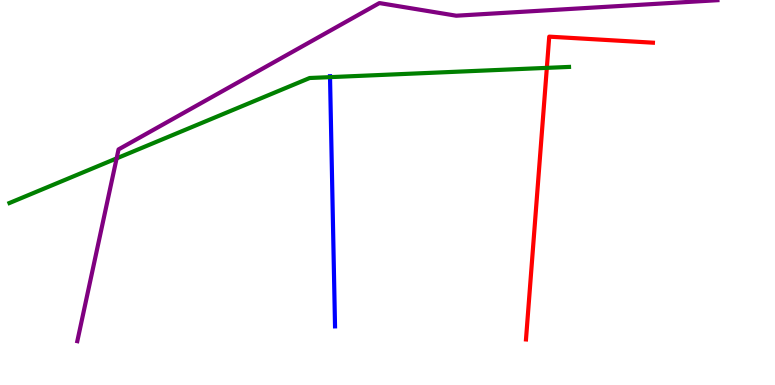[{'lines': ['blue', 'red'], 'intersections': []}, {'lines': ['green', 'red'], 'intersections': [{'x': 7.06, 'y': 8.24}]}, {'lines': ['purple', 'red'], 'intersections': []}, {'lines': ['blue', 'green'], 'intersections': [{'x': 4.26, 'y': 8.0}]}, {'lines': ['blue', 'purple'], 'intersections': []}, {'lines': ['green', 'purple'], 'intersections': [{'x': 1.5, 'y': 5.89}]}]